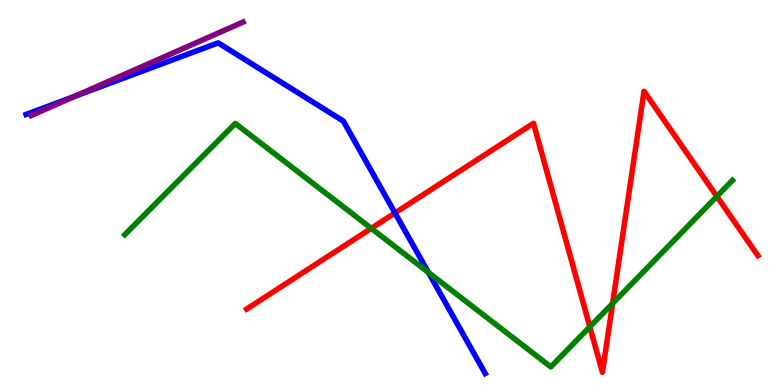[{'lines': ['blue', 'red'], 'intersections': [{'x': 5.1, 'y': 4.47}]}, {'lines': ['green', 'red'], 'intersections': [{'x': 4.79, 'y': 4.07}, {'x': 7.61, 'y': 1.51}, {'x': 7.9, 'y': 2.12}, {'x': 9.25, 'y': 4.9}]}, {'lines': ['purple', 'red'], 'intersections': []}, {'lines': ['blue', 'green'], 'intersections': [{'x': 5.53, 'y': 2.92}]}, {'lines': ['blue', 'purple'], 'intersections': [{'x': 0.968, 'y': 7.5}]}, {'lines': ['green', 'purple'], 'intersections': []}]